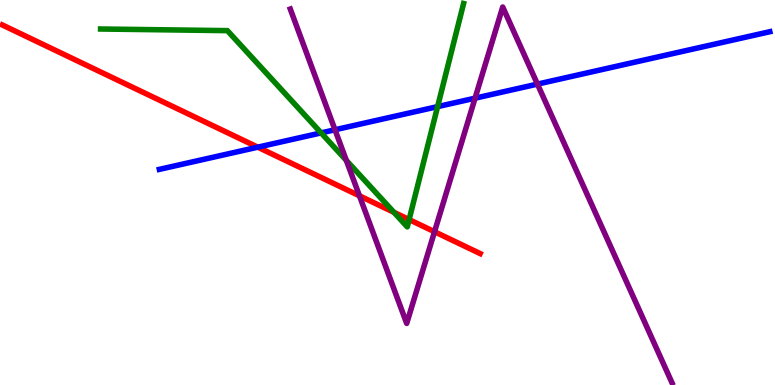[{'lines': ['blue', 'red'], 'intersections': [{'x': 3.33, 'y': 6.18}]}, {'lines': ['green', 'red'], 'intersections': [{'x': 5.08, 'y': 4.49}, {'x': 5.28, 'y': 4.3}]}, {'lines': ['purple', 'red'], 'intersections': [{'x': 4.64, 'y': 4.91}, {'x': 5.61, 'y': 3.98}]}, {'lines': ['blue', 'green'], 'intersections': [{'x': 4.14, 'y': 6.55}, {'x': 5.65, 'y': 7.23}]}, {'lines': ['blue', 'purple'], 'intersections': [{'x': 4.32, 'y': 6.63}, {'x': 6.13, 'y': 7.45}, {'x': 6.93, 'y': 7.82}]}, {'lines': ['green', 'purple'], 'intersections': [{'x': 4.47, 'y': 5.83}]}]